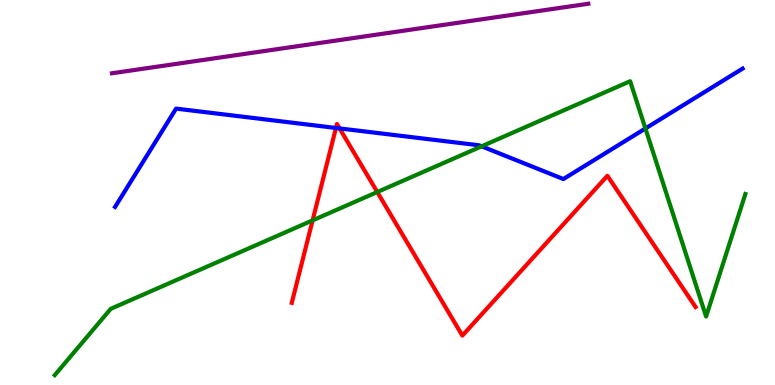[{'lines': ['blue', 'red'], 'intersections': [{'x': 4.33, 'y': 6.68}, {'x': 4.38, 'y': 6.66}]}, {'lines': ['green', 'red'], 'intersections': [{'x': 4.03, 'y': 4.28}, {'x': 4.87, 'y': 5.01}]}, {'lines': ['purple', 'red'], 'intersections': []}, {'lines': ['blue', 'green'], 'intersections': [{'x': 6.21, 'y': 6.2}, {'x': 8.33, 'y': 6.66}]}, {'lines': ['blue', 'purple'], 'intersections': []}, {'lines': ['green', 'purple'], 'intersections': []}]